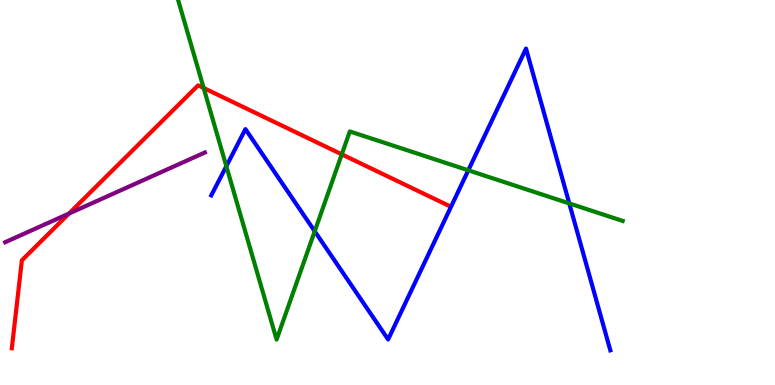[{'lines': ['blue', 'red'], 'intersections': []}, {'lines': ['green', 'red'], 'intersections': [{'x': 2.63, 'y': 7.71}, {'x': 4.41, 'y': 5.99}]}, {'lines': ['purple', 'red'], 'intersections': [{'x': 0.89, 'y': 4.45}]}, {'lines': ['blue', 'green'], 'intersections': [{'x': 2.92, 'y': 5.68}, {'x': 4.06, 'y': 3.99}, {'x': 6.04, 'y': 5.58}, {'x': 7.35, 'y': 4.72}]}, {'lines': ['blue', 'purple'], 'intersections': []}, {'lines': ['green', 'purple'], 'intersections': []}]